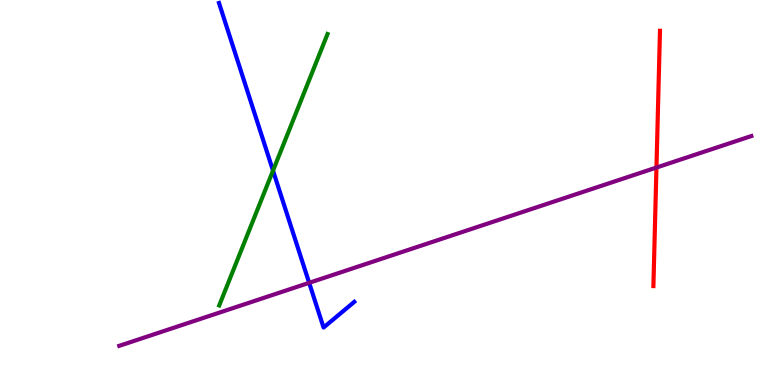[{'lines': ['blue', 'red'], 'intersections': []}, {'lines': ['green', 'red'], 'intersections': []}, {'lines': ['purple', 'red'], 'intersections': [{'x': 8.47, 'y': 5.65}]}, {'lines': ['blue', 'green'], 'intersections': [{'x': 3.52, 'y': 5.57}]}, {'lines': ['blue', 'purple'], 'intersections': [{'x': 3.99, 'y': 2.65}]}, {'lines': ['green', 'purple'], 'intersections': []}]